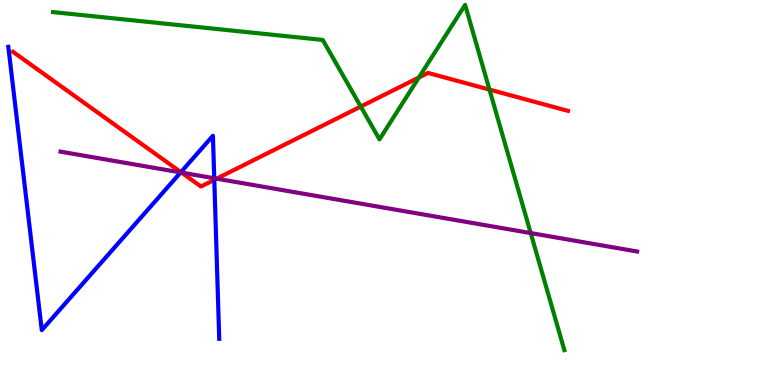[{'lines': ['blue', 'red'], 'intersections': [{'x': 2.33, 'y': 5.53}, {'x': 2.77, 'y': 5.33}]}, {'lines': ['green', 'red'], 'intersections': [{'x': 4.66, 'y': 7.23}, {'x': 5.41, 'y': 7.99}, {'x': 6.32, 'y': 7.67}]}, {'lines': ['purple', 'red'], 'intersections': [{'x': 2.34, 'y': 5.52}, {'x': 2.8, 'y': 5.36}]}, {'lines': ['blue', 'green'], 'intersections': []}, {'lines': ['blue', 'purple'], 'intersections': [{'x': 2.33, 'y': 5.52}, {'x': 2.76, 'y': 5.37}]}, {'lines': ['green', 'purple'], 'intersections': [{'x': 6.85, 'y': 3.95}]}]